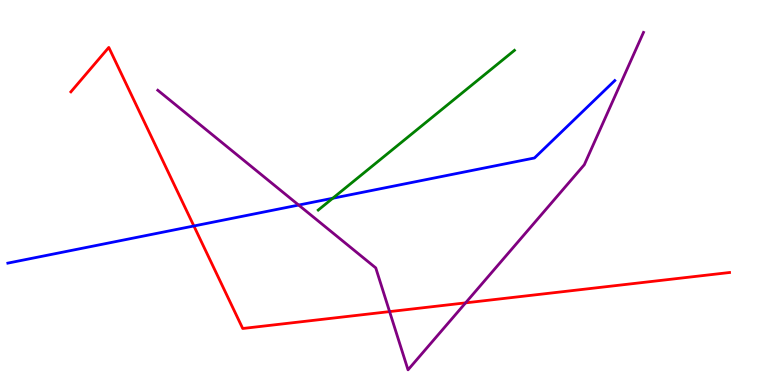[{'lines': ['blue', 'red'], 'intersections': [{'x': 2.5, 'y': 4.13}]}, {'lines': ['green', 'red'], 'intersections': []}, {'lines': ['purple', 'red'], 'intersections': [{'x': 5.03, 'y': 1.91}, {'x': 6.01, 'y': 2.13}]}, {'lines': ['blue', 'green'], 'intersections': [{'x': 4.29, 'y': 4.85}]}, {'lines': ['blue', 'purple'], 'intersections': [{'x': 3.85, 'y': 4.67}]}, {'lines': ['green', 'purple'], 'intersections': []}]